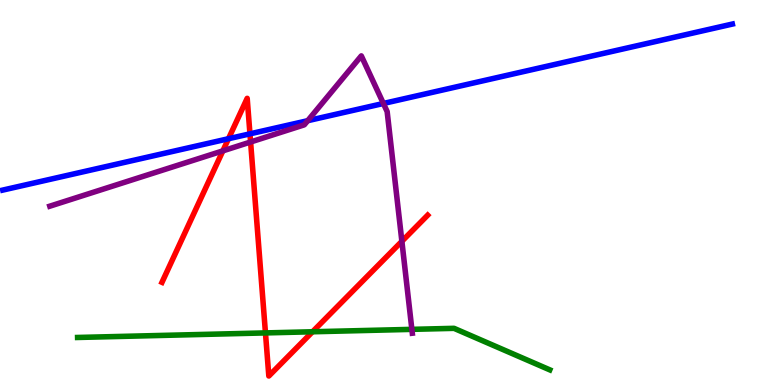[{'lines': ['blue', 'red'], 'intersections': [{'x': 2.95, 'y': 6.4}, {'x': 3.23, 'y': 6.52}]}, {'lines': ['green', 'red'], 'intersections': [{'x': 3.43, 'y': 1.35}, {'x': 4.03, 'y': 1.38}]}, {'lines': ['purple', 'red'], 'intersections': [{'x': 2.88, 'y': 6.08}, {'x': 3.23, 'y': 6.31}, {'x': 5.19, 'y': 3.73}]}, {'lines': ['blue', 'green'], 'intersections': []}, {'lines': ['blue', 'purple'], 'intersections': [{'x': 3.97, 'y': 6.87}, {'x': 4.95, 'y': 7.31}]}, {'lines': ['green', 'purple'], 'intersections': [{'x': 5.31, 'y': 1.45}]}]